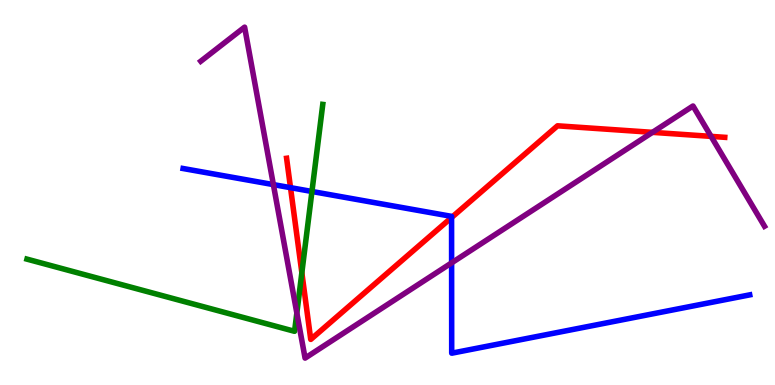[{'lines': ['blue', 'red'], 'intersections': [{'x': 3.75, 'y': 5.13}, {'x': 5.83, 'y': 4.35}]}, {'lines': ['green', 'red'], 'intersections': [{'x': 3.89, 'y': 2.92}]}, {'lines': ['purple', 'red'], 'intersections': [{'x': 8.42, 'y': 6.56}, {'x': 9.18, 'y': 6.46}]}, {'lines': ['blue', 'green'], 'intersections': [{'x': 4.03, 'y': 5.03}]}, {'lines': ['blue', 'purple'], 'intersections': [{'x': 3.53, 'y': 5.2}, {'x': 5.83, 'y': 3.17}]}, {'lines': ['green', 'purple'], 'intersections': [{'x': 3.83, 'y': 1.87}]}]